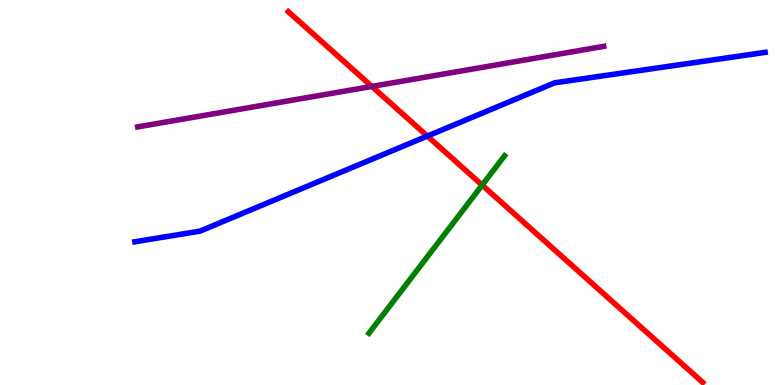[{'lines': ['blue', 'red'], 'intersections': [{'x': 5.51, 'y': 6.47}]}, {'lines': ['green', 'red'], 'intersections': [{'x': 6.22, 'y': 5.19}]}, {'lines': ['purple', 'red'], 'intersections': [{'x': 4.8, 'y': 7.76}]}, {'lines': ['blue', 'green'], 'intersections': []}, {'lines': ['blue', 'purple'], 'intersections': []}, {'lines': ['green', 'purple'], 'intersections': []}]